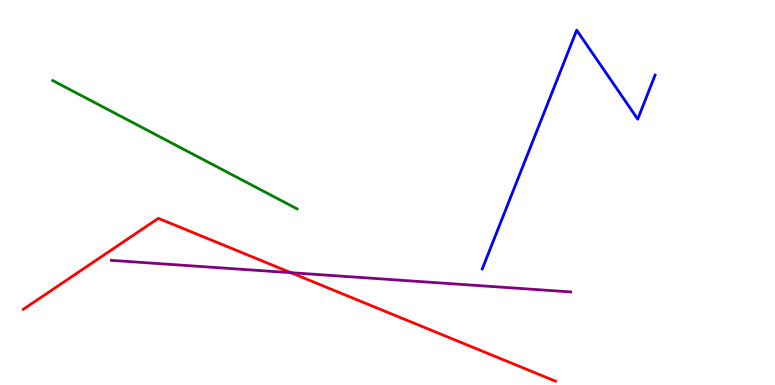[{'lines': ['blue', 'red'], 'intersections': []}, {'lines': ['green', 'red'], 'intersections': []}, {'lines': ['purple', 'red'], 'intersections': [{'x': 3.75, 'y': 2.92}]}, {'lines': ['blue', 'green'], 'intersections': []}, {'lines': ['blue', 'purple'], 'intersections': []}, {'lines': ['green', 'purple'], 'intersections': []}]